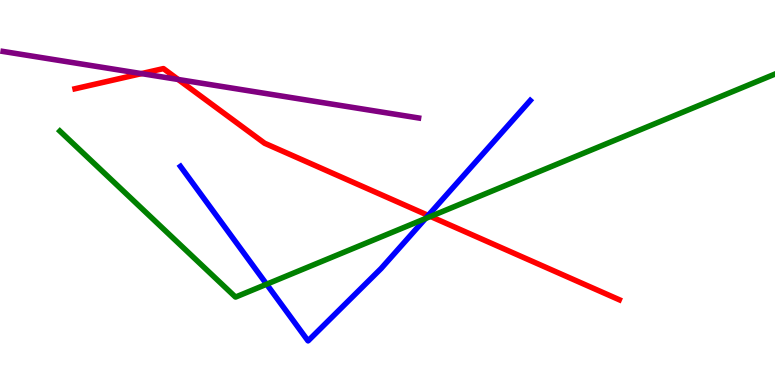[{'lines': ['blue', 'red'], 'intersections': [{'x': 5.53, 'y': 4.4}]}, {'lines': ['green', 'red'], 'intersections': [{'x': 5.56, 'y': 4.38}]}, {'lines': ['purple', 'red'], 'intersections': [{'x': 1.83, 'y': 8.09}, {'x': 2.3, 'y': 7.94}]}, {'lines': ['blue', 'green'], 'intersections': [{'x': 3.44, 'y': 2.62}, {'x': 5.49, 'y': 4.32}]}, {'lines': ['blue', 'purple'], 'intersections': []}, {'lines': ['green', 'purple'], 'intersections': []}]